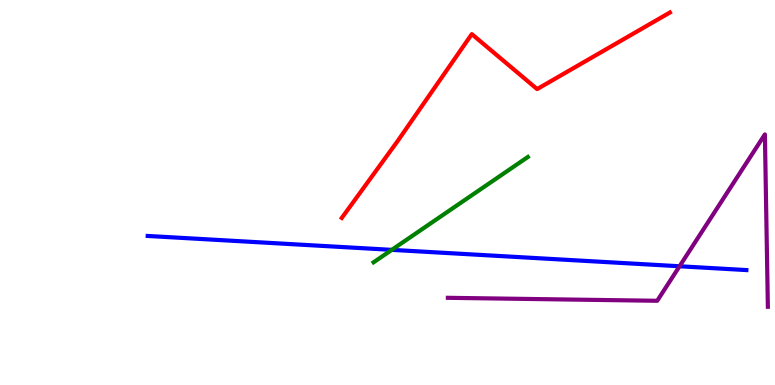[{'lines': ['blue', 'red'], 'intersections': []}, {'lines': ['green', 'red'], 'intersections': []}, {'lines': ['purple', 'red'], 'intersections': []}, {'lines': ['blue', 'green'], 'intersections': [{'x': 5.06, 'y': 3.51}]}, {'lines': ['blue', 'purple'], 'intersections': [{'x': 8.77, 'y': 3.08}]}, {'lines': ['green', 'purple'], 'intersections': []}]